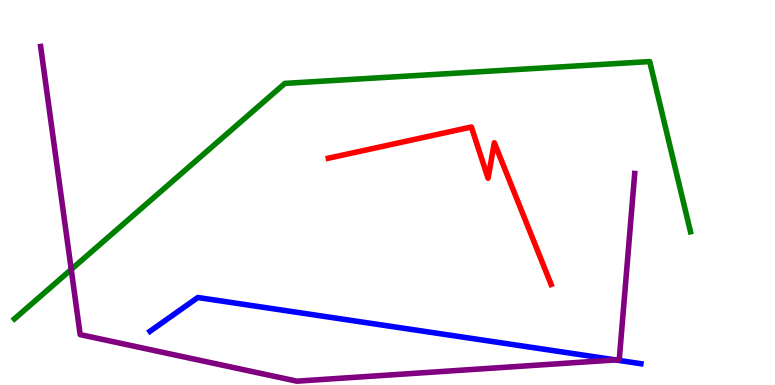[{'lines': ['blue', 'red'], 'intersections': []}, {'lines': ['green', 'red'], 'intersections': []}, {'lines': ['purple', 'red'], 'intersections': []}, {'lines': ['blue', 'green'], 'intersections': []}, {'lines': ['blue', 'purple'], 'intersections': [{'x': 7.94, 'y': 0.651}]}, {'lines': ['green', 'purple'], 'intersections': [{'x': 0.919, 'y': 3.0}]}]